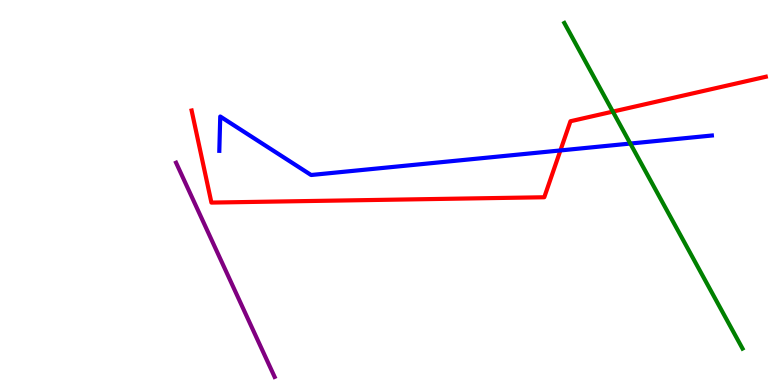[{'lines': ['blue', 'red'], 'intersections': [{'x': 7.23, 'y': 6.09}]}, {'lines': ['green', 'red'], 'intersections': [{'x': 7.91, 'y': 7.1}]}, {'lines': ['purple', 'red'], 'intersections': []}, {'lines': ['blue', 'green'], 'intersections': [{'x': 8.13, 'y': 6.27}]}, {'lines': ['blue', 'purple'], 'intersections': []}, {'lines': ['green', 'purple'], 'intersections': []}]